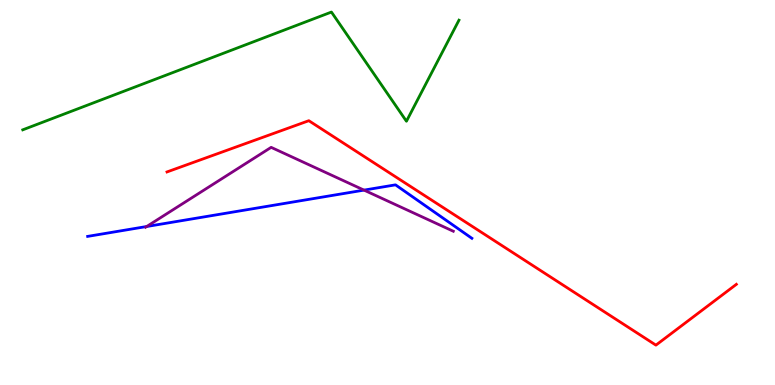[{'lines': ['blue', 'red'], 'intersections': []}, {'lines': ['green', 'red'], 'intersections': []}, {'lines': ['purple', 'red'], 'intersections': []}, {'lines': ['blue', 'green'], 'intersections': []}, {'lines': ['blue', 'purple'], 'intersections': [{'x': 1.89, 'y': 4.12}, {'x': 4.7, 'y': 5.06}]}, {'lines': ['green', 'purple'], 'intersections': []}]